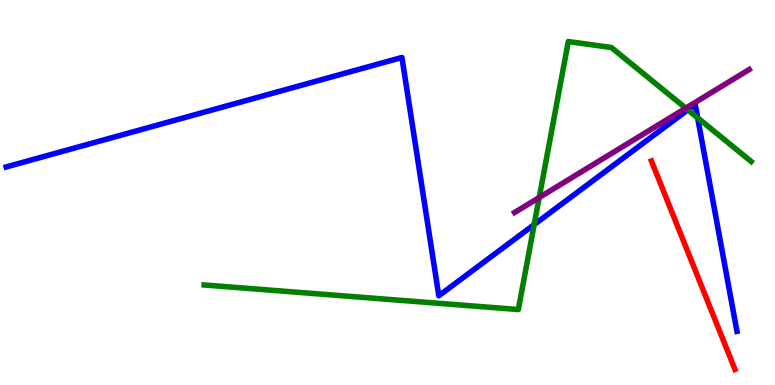[{'lines': ['blue', 'red'], 'intersections': []}, {'lines': ['green', 'red'], 'intersections': []}, {'lines': ['purple', 'red'], 'intersections': []}, {'lines': ['blue', 'green'], 'intersections': [{'x': 6.89, 'y': 4.17}, {'x': 8.88, 'y': 7.15}, {'x': 9.0, 'y': 6.94}]}, {'lines': ['blue', 'purple'], 'intersections': []}, {'lines': ['green', 'purple'], 'intersections': [{'x': 6.96, 'y': 4.87}, {'x': 8.85, 'y': 7.19}]}]